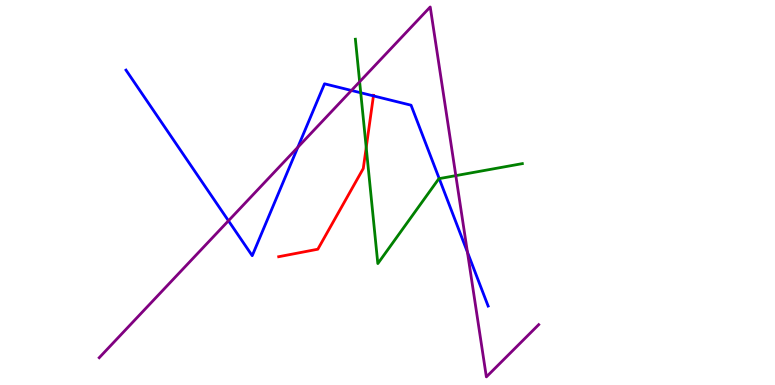[{'lines': ['blue', 'red'], 'intersections': [{'x': 4.82, 'y': 7.51}]}, {'lines': ['green', 'red'], 'intersections': [{'x': 4.73, 'y': 6.17}]}, {'lines': ['purple', 'red'], 'intersections': []}, {'lines': ['blue', 'green'], 'intersections': [{'x': 4.65, 'y': 7.59}, {'x': 5.67, 'y': 5.36}]}, {'lines': ['blue', 'purple'], 'intersections': [{'x': 2.95, 'y': 4.27}, {'x': 3.84, 'y': 6.17}, {'x': 4.53, 'y': 7.65}, {'x': 6.03, 'y': 3.45}]}, {'lines': ['green', 'purple'], 'intersections': [{'x': 4.64, 'y': 7.88}, {'x': 5.88, 'y': 5.44}]}]